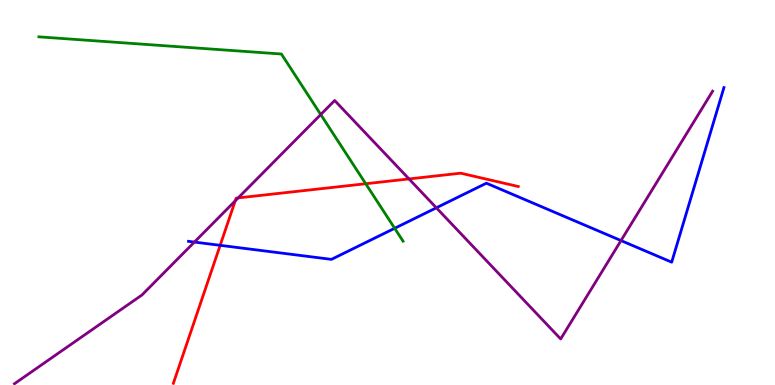[{'lines': ['blue', 'red'], 'intersections': [{'x': 2.84, 'y': 3.63}]}, {'lines': ['green', 'red'], 'intersections': [{'x': 4.72, 'y': 5.23}]}, {'lines': ['purple', 'red'], 'intersections': [{'x': 3.04, 'y': 4.78}, {'x': 3.07, 'y': 4.86}, {'x': 5.28, 'y': 5.35}]}, {'lines': ['blue', 'green'], 'intersections': [{'x': 5.09, 'y': 4.07}]}, {'lines': ['blue', 'purple'], 'intersections': [{'x': 2.51, 'y': 3.71}, {'x': 5.63, 'y': 4.6}, {'x': 8.01, 'y': 3.75}]}, {'lines': ['green', 'purple'], 'intersections': [{'x': 4.14, 'y': 7.02}]}]